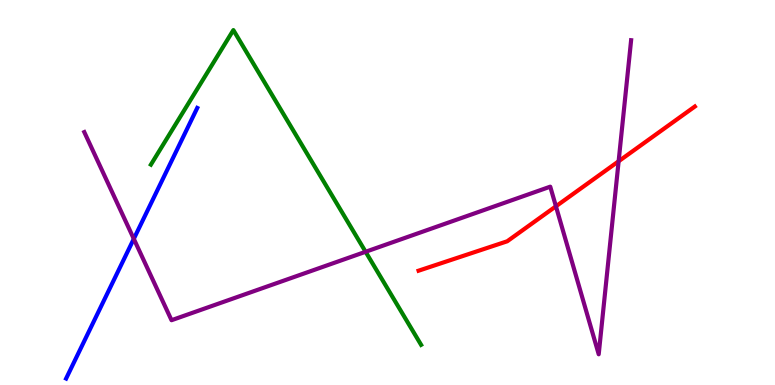[{'lines': ['blue', 'red'], 'intersections': []}, {'lines': ['green', 'red'], 'intersections': []}, {'lines': ['purple', 'red'], 'intersections': [{'x': 7.17, 'y': 4.64}, {'x': 7.98, 'y': 5.81}]}, {'lines': ['blue', 'green'], 'intersections': []}, {'lines': ['blue', 'purple'], 'intersections': [{'x': 1.73, 'y': 3.8}]}, {'lines': ['green', 'purple'], 'intersections': [{'x': 4.72, 'y': 3.46}]}]